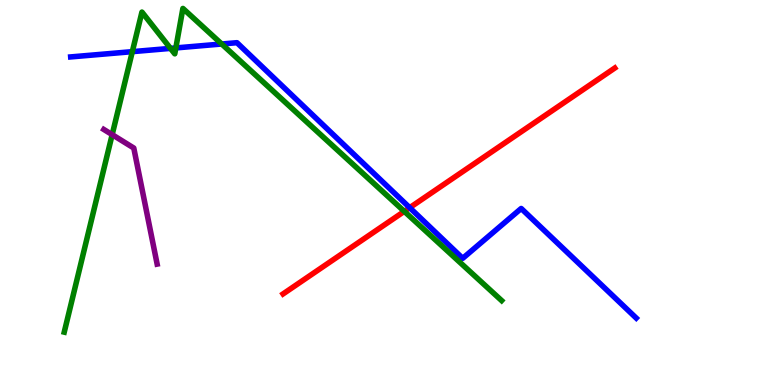[{'lines': ['blue', 'red'], 'intersections': [{'x': 5.29, 'y': 4.61}]}, {'lines': ['green', 'red'], 'intersections': [{'x': 5.22, 'y': 4.51}]}, {'lines': ['purple', 'red'], 'intersections': []}, {'lines': ['blue', 'green'], 'intersections': [{'x': 1.71, 'y': 8.66}, {'x': 2.2, 'y': 8.74}, {'x': 2.27, 'y': 8.76}, {'x': 2.86, 'y': 8.86}]}, {'lines': ['blue', 'purple'], 'intersections': []}, {'lines': ['green', 'purple'], 'intersections': [{'x': 1.45, 'y': 6.5}]}]